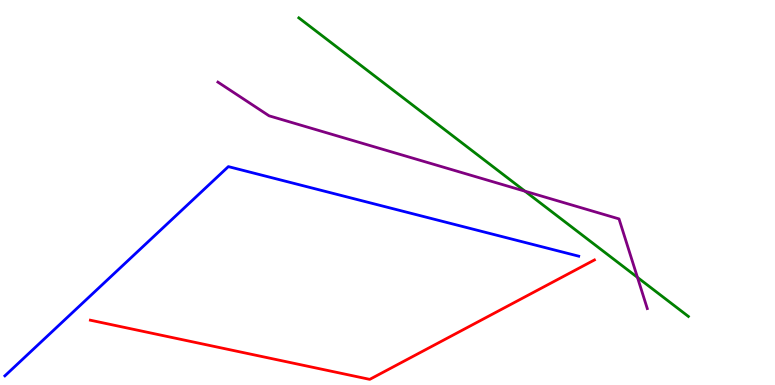[{'lines': ['blue', 'red'], 'intersections': []}, {'lines': ['green', 'red'], 'intersections': []}, {'lines': ['purple', 'red'], 'intersections': []}, {'lines': ['blue', 'green'], 'intersections': []}, {'lines': ['blue', 'purple'], 'intersections': []}, {'lines': ['green', 'purple'], 'intersections': [{'x': 6.77, 'y': 5.03}, {'x': 8.23, 'y': 2.79}]}]